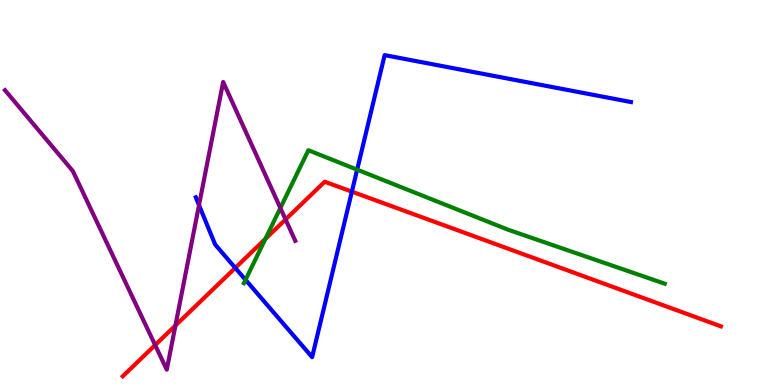[{'lines': ['blue', 'red'], 'intersections': [{'x': 3.04, 'y': 3.04}, {'x': 4.54, 'y': 5.02}]}, {'lines': ['green', 'red'], 'intersections': [{'x': 3.42, 'y': 3.79}]}, {'lines': ['purple', 'red'], 'intersections': [{'x': 2.0, 'y': 1.04}, {'x': 2.26, 'y': 1.54}, {'x': 3.68, 'y': 4.3}]}, {'lines': ['blue', 'green'], 'intersections': [{'x': 3.17, 'y': 2.73}, {'x': 4.61, 'y': 5.59}]}, {'lines': ['blue', 'purple'], 'intersections': [{'x': 2.57, 'y': 4.67}]}, {'lines': ['green', 'purple'], 'intersections': [{'x': 3.62, 'y': 4.6}]}]